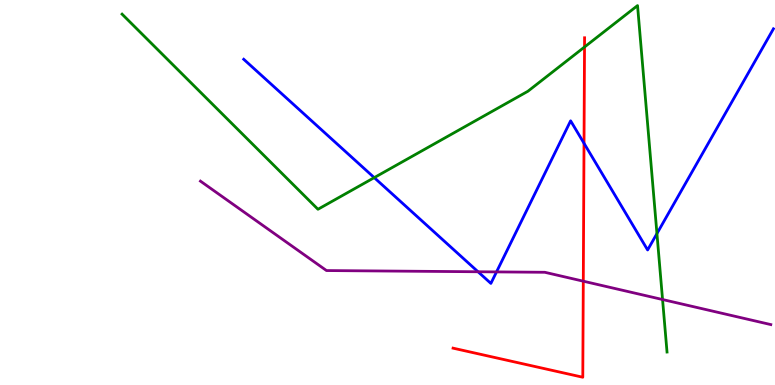[{'lines': ['blue', 'red'], 'intersections': [{'x': 7.54, 'y': 6.28}]}, {'lines': ['green', 'red'], 'intersections': [{'x': 7.54, 'y': 8.78}]}, {'lines': ['purple', 'red'], 'intersections': [{'x': 7.53, 'y': 2.7}]}, {'lines': ['blue', 'green'], 'intersections': [{'x': 4.83, 'y': 5.39}, {'x': 8.48, 'y': 3.93}]}, {'lines': ['blue', 'purple'], 'intersections': [{'x': 6.17, 'y': 2.94}, {'x': 6.41, 'y': 2.94}]}, {'lines': ['green', 'purple'], 'intersections': [{'x': 8.55, 'y': 2.22}]}]